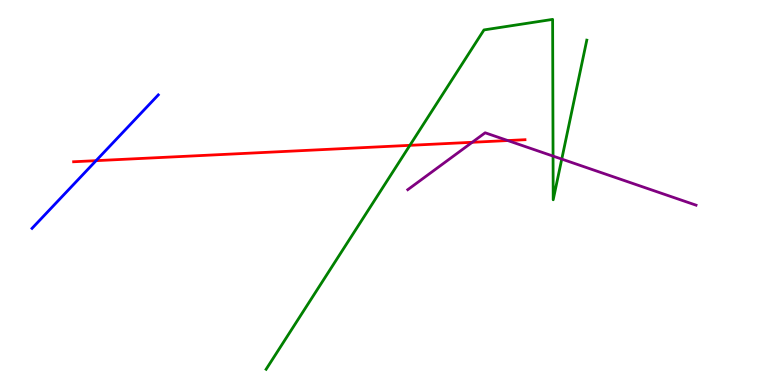[{'lines': ['blue', 'red'], 'intersections': [{'x': 1.24, 'y': 5.83}]}, {'lines': ['green', 'red'], 'intersections': [{'x': 5.29, 'y': 6.23}]}, {'lines': ['purple', 'red'], 'intersections': [{'x': 6.09, 'y': 6.3}, {'x': 6.55, 'y': 6.35}]}, {'lines': ['blue', 'green'], 'intersections': []}, {'lines': ['blue', 'purple'], 'intersections': []}, {'lines': ['green', 'purple'], 'intersections': [{'x': 7.14, 'y': 5.95}, {'x': 7.25, 'y': 5.87}]}]